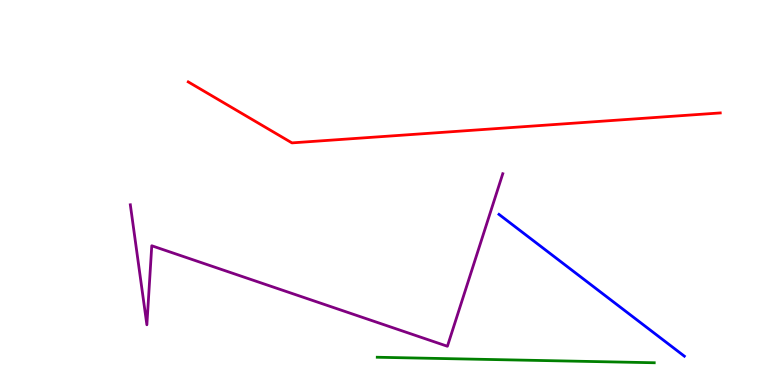[{'lines': ['blue', 'red'], 'intersections': []}, {'lines': ['green', 'red'], 'intersections': []}, {'lines': ['purple', 'red'], 'intersections': []}, {'lines': ['blue', 'green'], 'intersections': []}, {'lines': ['blue', 'purple'], 'intersections': []}, {'lines': ['green', 'purple'], 'intersections': []}]